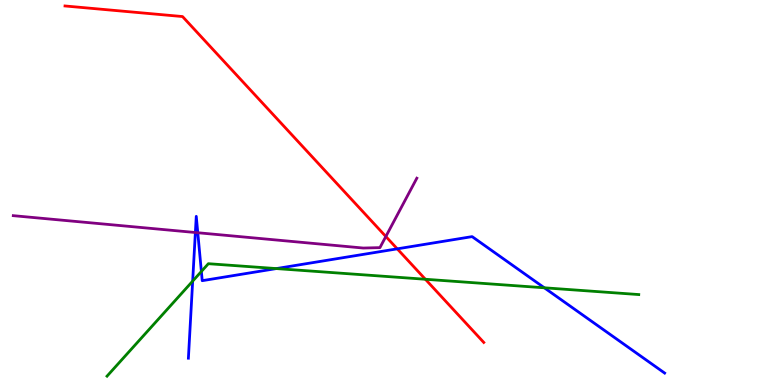[{'lines': ['blue', 'red'], 'intersections': [{'x': 5.13, 'y': 3.54}]}, {'lines': ['green', 'red'], 'intersections': [{'x': 5.49, 'y': 2.75}]}, {'lines': ['purple', 'red'], 'intersections': [{'x': 4.98, 'y': 3.86}]}, {'lines': ['blue', 'green'], 'intersections': [{'x': 2.49, 'y': 2.7}, {'x': 2.6, 'y': 2.95}, {'x': 3.57, 'y': 3.02}, {'x': 7.02, 'y': 2.52}]}, {'lines': ['blue', 'purple'], 'intersections': [{'x': 2.52, 'y': 3.96}, {'x': 2.55, 'y': 3.95}]}, {'lines': ['green', 'purple'], 'intersections': []}]